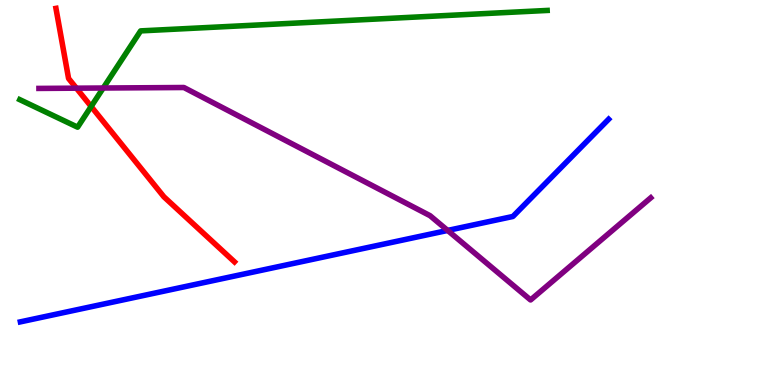[{'lines': ['blue', 'red'], 'intersections': []}, {'lines': ['green', 'red'], 'intersections': [{'x': 1.18, 'y': 7.23}]}, {'lines': ['purple', 'red'], 'intersections': [{'x': 0.986, 'y': 7.71}]}, {'lines': ['blue', 'green'], 'intersections': []}, {'lines': ['blue', 'purple'], 'intersections': [{'x': 5.78, 'y': 4.01}]}, {'lines': ['green', 'purple'], 'intersections': [{'x': 1.33, 'y': 7.71}]}]